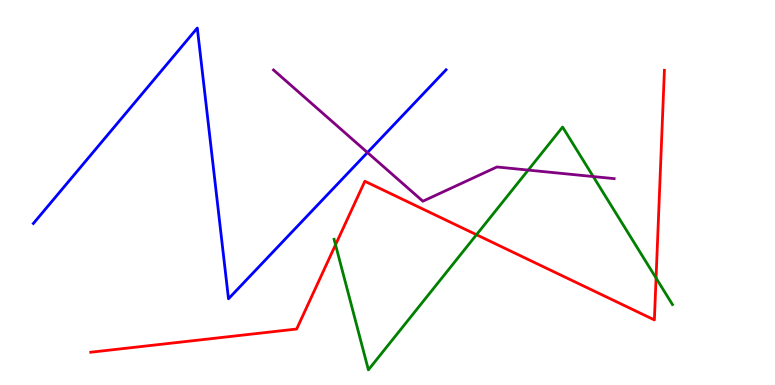[{'lines': ['blue', 'red'], 'intersections': []}, {'lines': ['green', 'red'], 'intersections': [{'x': 4.33, 'y': 3.64}, {'x': 6.15, 'y': 3.9}, {'x': 8.47, 'y': 2.78}]}, {'lines': ['purple', 'red'], 'intersections': []}, {'lines': ['blue', 'green'], 'intersections': []}, {'lines': ['blue', 'purple'], 'intersections': [{'x': 4.74, 'y': 6.04}]}, {'lines': ['green', 'purple'], 'intersections': [{'x': 6.82, 'y': 5.58}, {'x': 7.65, 'y': 5.41}]}]